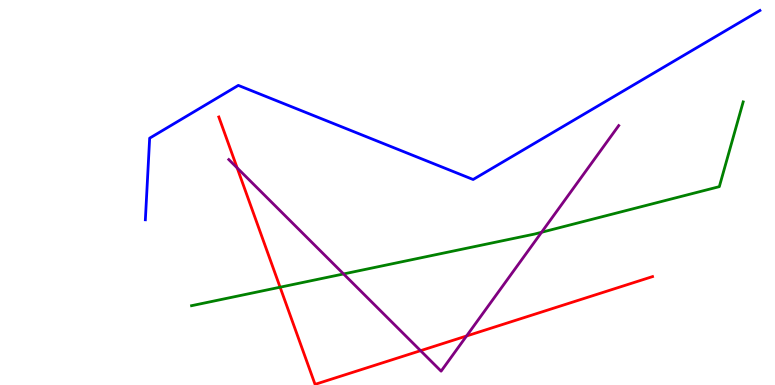[{'lines': ['blue', 'red'], 'intersections': []}, {'lines': ['green', 'red'], 'intersections': [{'x': 3.61, 'y': 2.54}]}, {'lines': ['purple', 'red'], 'intersections': [{'x': 3.06, 'y': 5.64}, {'x': 5.43, 'y': 0.892}, {'x': 6.02, 'y': 1.27}]}, {'lines': ['blue', 'green'], 'intersections': []}, {'lines': ['blue', 'purple'], 'intersections': []}, {'lines': ['green', 'purple'], 'intersections': [{'x': 4.43, 'y': 2.88}, {'x': 6.99, 'y': 3.97}]}]